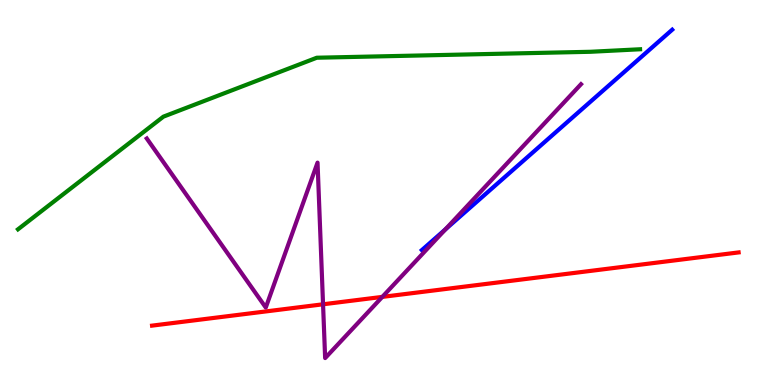[{'lines': ['blue', 'red'], 'intersections': []}, {'lines': ['green', 'red'], 'intersections': []}, {'lines': ['purple', 'red'], 'intersections': [{'x': 4.17, 'y': 2.1}, {'x': 4.93, 'y': 2.29}]}, {'lines': ['blue', 'green'], 'intersections': []}, {'lines': ['blue', 'purple'], 'intersections': [{'x': 5.75, 'y': 4.04}]}, {'lines': ['green', 'purple'], 'intersections': []}]